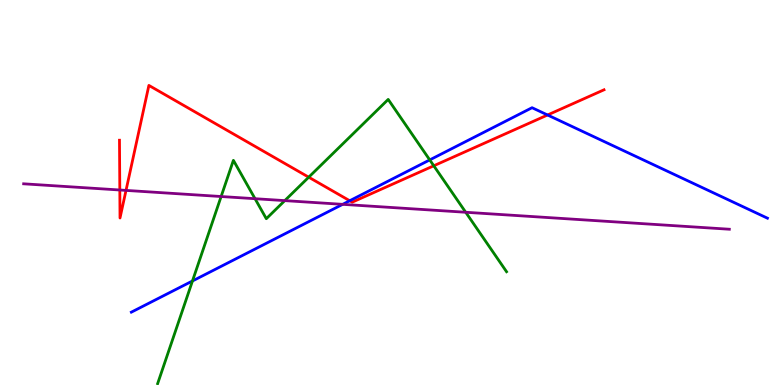[{'lines': ['blue', 'red'], 'intersections': [{'x': 4.51, 'y': 4.79}, {'x': 7.07, 'y': 7.01}]}, {'lines': ['green', 'red'], 'intersections': [{'x': 3.98, 'y': 5.4}, {'x': 5.6, 'y': 5.69}]}, {'lines': ['purple', 'red'], 'intersections': [{'x': 1.55, 'y': 5.06}, {'x': 1.63, 'y': 5.05}]}, {'lines': ['blue', 'green'], 'intersections': [{'x': 2.48, 'y': 2.7}, {'x': 5.55, 'y': 5.85}]}, {'lines': ['blue', 'purple'], 'intersections': [{'x': 4.42, 'y': 4.69}]}, {'lines': ['green', 'purple'], 'intersections': [{'x': 2.85, 'y': 4.9}, {'x': 3.29, 'y': 4.84}, {'x': 3.67, 'y': 4.79}, {'x': 6.01, 'y': 4.49}]}]